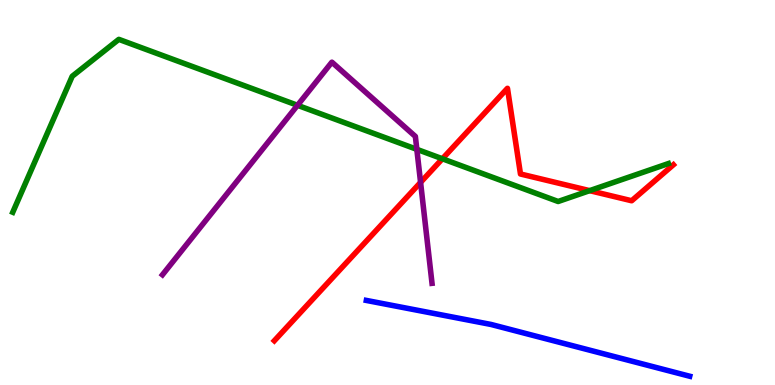[{'lines': ['blue', 'red'], 'intersections': []}, {'lines': ['green', 'red'], 'intersections': [{'x': 5.71, 'y': 5.88}, {'x': 7.61, 'y': 5.05}]}, {'lines': ['purple', 'red'], 'intersections': [{'x': 5.43, 'y': 5.26}]}, {'lines': ['blue', 'green'], 'intersections': []}, {'lines': ['blue', 'purple'], 'intersections': []}, {'lines': ['green', 'purple'], 'intersections': [{'x': 3.84, 'y': 7.26}, {'x': 5.38, 'y': 6.12}]}]